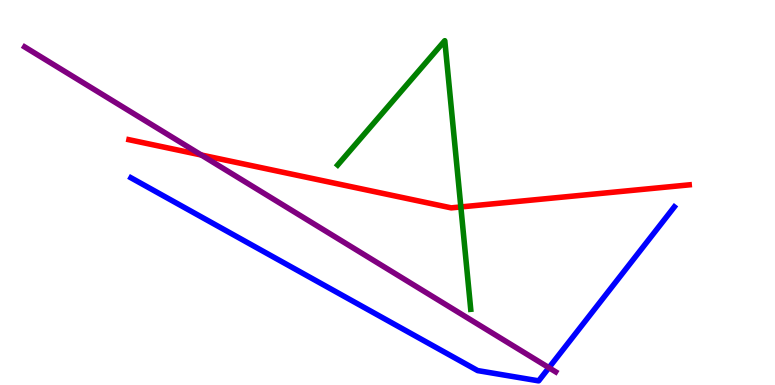[{'lines': ['blue', 'red'], 'intersections': []}, {'lines': ['green', 'red'], 'intersections': [{'x': 5.95, 'y': 4.62}]}, {'lines': ['purple', 'red'], 'intersections': [{'x': 2.6, 'y': 5.97}]}, {'lines': ['blue', 'green'], 'intersections': []}, {'lines': ['blue', 'purple'], 'intersections': [{'x': 7.08, 'y': 0.449}]}, {'lines': ['green', 'purple'], 'intersections': []}]